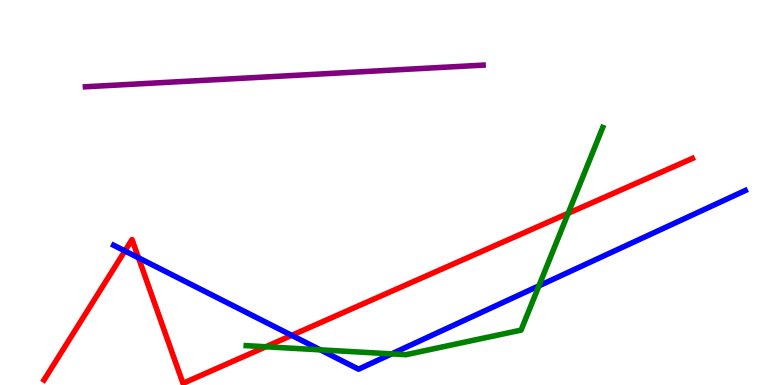[{'lines': ['blue', 'red'], 'intersections': [{'x': 1.61, 'y': 3.48}, {'x': 1.79, 'y': 3.3}, {'x': 3.76, 'y': 1.29}]}, {'lines': ['green', 'red'], 'intersections': [{'x': 3.43, 'y': 0.993}, {'x': 7.33, 'y': 4.46}]}, {'lines': ['purple', 'red'], 'intersections': []}, {'lines': ['blue', 'green'], 'intersections': [{'x': 4.13, 'y': 0.913}, {'x': 5.05, 'y': 0.808}, {'x': 6.95, 'y': 2.58}]}, {'lines': ['blue', 'purple'], 'intersections': []}, {'lines': ['green', 'purple'], 'intersections': []}]